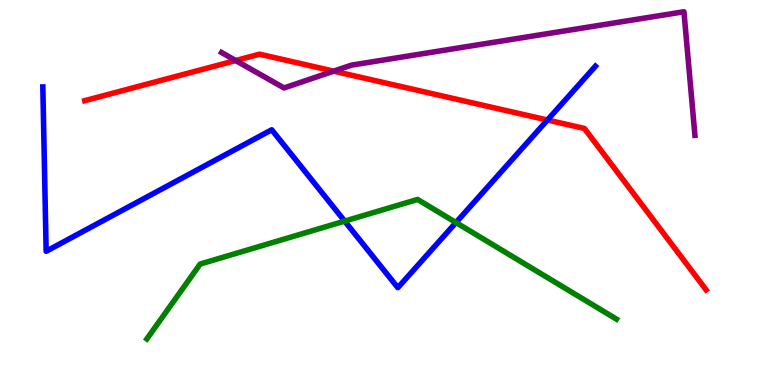[{'lines': ['blue', 'red'], 'intersections': [{'x': 7.06, 'y': 6.88}]}, {'lines': ['green', 'red'], 'intersections': []}, {'lines': ['purple', 'red'], 'intersections': [{'x': 3.04, 'y': 8.43}, {'x': 4.31, 'y': 8.15}]}, {'lines': ['blue', 'green'], 'intersections': [{'x': 4.45, 'y': 4.26}, {'x': 5.88, 'y': 4.22}]}, {'lines': ['blue', 'purple'], 'intersections': []}, {'lines': ['green', 'purple'], 'intersections': []}]